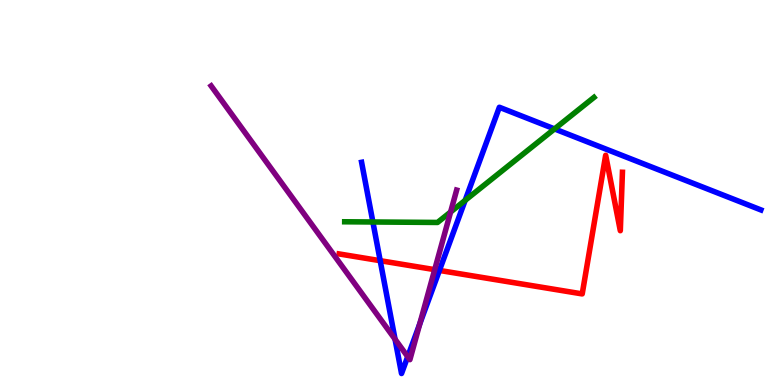[{'lines': ['blue', 'red'], 'intersections': [{'x': 4.91, 'y': 3.23}, {'x': 5.67, 'y': 2.98}]}, {'lines': ['green', 'red'], 'intersections': []}, {'lines': ['purple', 'red'], 'intersections': [{'x': 5.61, 'y': 3.0}]}, {'lines': ['blue', 'green'], 'intersections': [{'x': 4.81, 'y': 4.23}, {'x': 6.0, 'y': 4.8}, {'x': 7.16, 'y': 6.65}]}, {'lines': ['blue', 'purple'], 'intersections': [{'x': 5.1, 'y': 1.19}, {'x': 5.26, 'y': 0.736}, {'x': 5.42, 'y': 1.59}]}, {'lines': ['green', 'purple'], 'intersections': [{'x': 5.81, 'y': 4.49}]}]